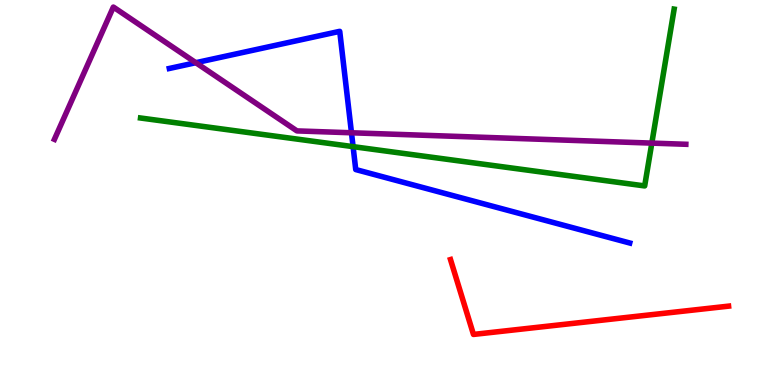[{'lines': ['blue', 'red'], 'intersections': []}, {'lines': ['green', 'red'], 'intersections': []}, {'lines': ['purple', 'red'], 'intersections': []}, {'lines': ['blue', 'green'], 'intersections': [{'x': 4.56, 'y': 6.19}]}, {'lines': ['blue', 'purple'], 'intersections': [{'x': 2.53, 'y': 8.37}, {'x': 4.54, 'y': 6.55}]}, {'lines': ['green', 'purple'], 'intersections': [{'x': 8.41, 'y': 6.28}]}]